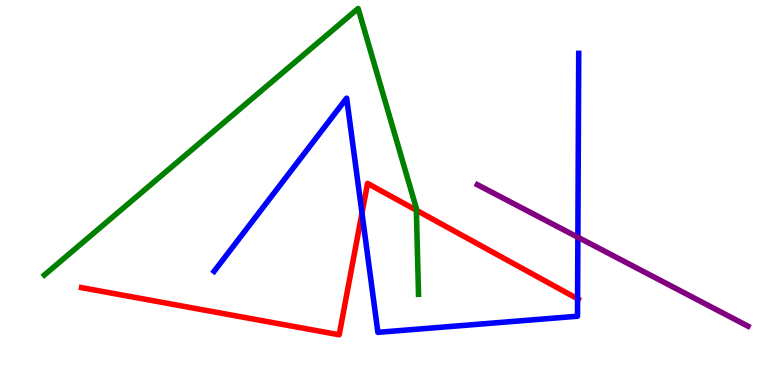[{'lines': ['blue', 'red'], 'intersections': [{'x': 4.67, 'y': 4.46}, {'x': 7.45, 'y': 2.24}]}, {'lines': ['green', 'red'], 'intersections': [{'x': 5.37, 'y': 4.54}]}, {'lines': ['purple', 'red'], 'intersections': []}, {'lines': ['blue', 'green'], 'intersections': []}, {'lines': ['blue', 'purple'], 'intersections': [{'x': 7.46, 'y': 3.84}]}, {'lines': ['green', 'purple'], 'intersections': []}]